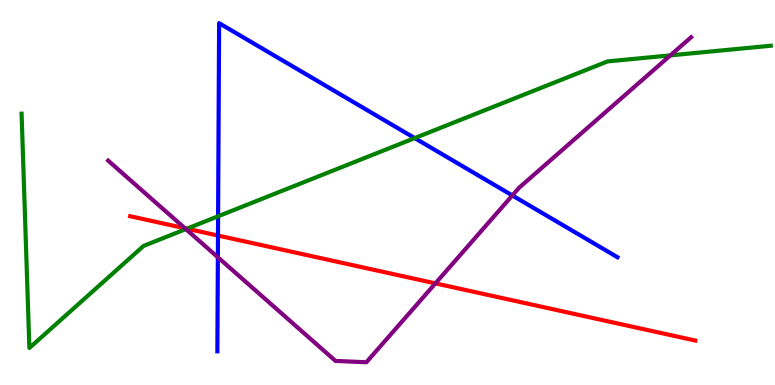[{'lines': ['blue', 'red'], 'intersections': [{'x': 2.81, 'y': 3.88}]}, {'lines': ['green', 'red'], 'intersections': [{'x': 2.41, 'y': 4.06}]}, {'lines': ['purple', 'red'], 'intersections': [{'x': 2.39, 'y': 4.07}, {'x': 5.62, 'y': 2.64}]}, {'lines': ['blue', 'green'], 'intersections': [{'x': 2.81, 'y': 4.38}, {'x': 5.35, 'y': 6.41}]}, {'lines': ['blue', 'purple'], 'intersections': [{'x': 2.81, 'y': 3.32}, {'x': 6.61, 'y': 4.92}]}, {'lines': ['green', 'purple'], 'intersections': [{'x': 2.4, 'y': 4.05}, {'x': 8.65, 'y': 8.56}]}]